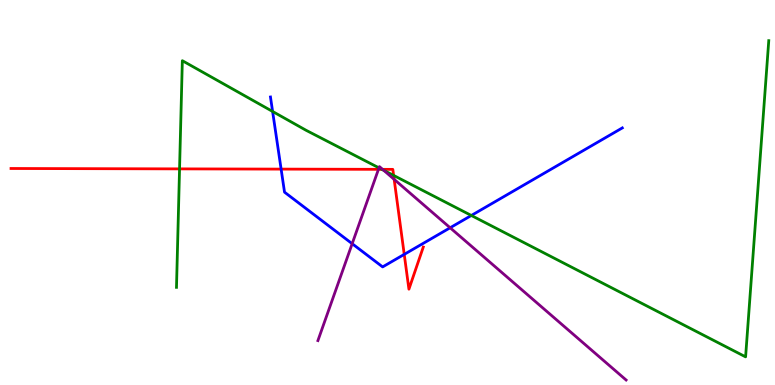[{'lines': ['blue', 'red'], 'intersections': [{'x': 3.63, 'y': 5.61}, {'x': 5.22, 'y': 3.39}]}, {'lines': ['green', 'red'], 'intersections': [{'x': 2.32, 'y': 5.61}, {'x': 4.93, 'y': 5.6}, {'x': 5.08, 'y': 5.44}]}, {'lines': ['purple', 'red'], 'intersections': [{'x': 4.88, 'y': 5.6}, {'x': 4.94, 'y': 5.6}, {'x': 5.09, 'y': 5.34}]}, {'lines': ['blue', 'green'], 'intersections': [{'x': 3.52, 'y': 7.1}, {'x': 6.08, 'y': 4.4}]}, {'lines': ['blue', 'purple'], 'intersections': [{'x': 4.54, 'y': 3.67}, {'x': 5.81, 'y': 4.08}]}, {'lines': ['green', 'purple'], 'intersections': [{'x': 4.89, 'y': 5.64}, {'x': 4.95, 'y': 5.58}]}]